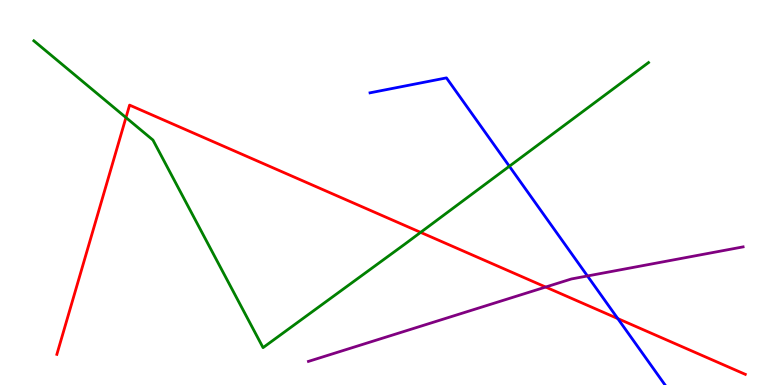[{'lines': ['blue', 'red'], 'intersections': [{'x': 7.97, 'y': 1.73}]}, {'lines': ['green', 'red'], 'intersections': [{'x': 1.63, 'y': 6.95}, {'x': 5.43, 'y': 3.96}]}, {'lines': ['purple', 'red'], 'intersections': [{'x': 7.04, 'y': 2.54}]}, {'lines': ['blue', 'green'], 'intersections': [{'x': 6.57, 'y': 5.68}]}, {'lines': ['blue', 'purple'], 'intersections': [{'x': 7.58, 'y': 2.83}]}, {'lines': ['green', 'purple'], 'intersections': []}]